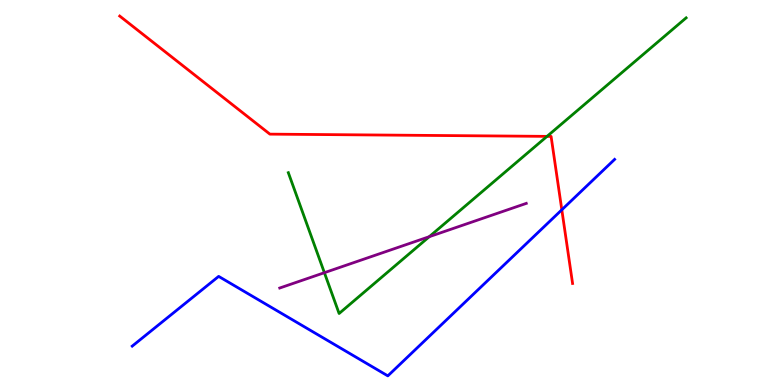[{'lines': ['blue', 'red'], 'intersections': [{'x': 7.25, 'y': 4.55}]}, {'lines': ['green', 'red'], 'intersections': [{'x': 7.06, 'y': 6.46}]}, {'lines': ['purple', 'red'], 'intersections': []}, {'lines': ['blue', 'green'], 'intersections': []}, {'lines': ['blue', 'purple'], 'intersections': []}, {'lines': ['green', 'purple'], 'intersections': [{'x': 4.19, 'y': 2.92}, {'x': 5.54, 'y': 3.85}]}]